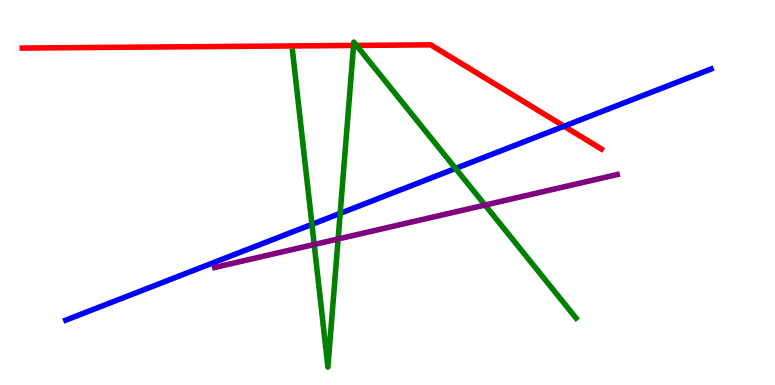[{'lines': ['blue', 'red'], 'intersections': [{'x': 7.28, 'y': 6.72}]}, {'lines': ['green', 'red'], 'intersections': [{'x': 4.56, 'y': 8.82}, {'x': 4.6, 'y': 8.82}]}, {'lines': ['purple', 'red'], 'intersections': []}, {'lines': ['blue', 'green'], 'intersections': [{'x': 4.03, 'y': 4.17}, {'x': 4.39, 'y': 4.46}, {'x': 5.88, 'y': 5.62}]}, {'lines': ['blue', 'purple'], 'intersections': []}, {'lines': ['green', 'purple'], 'intersections': [{'x': 4.05, 'y': 3.65}, {'x': 4.36, 'y': 3.79}, {'x': 6.26, 'y': 4.67}]}]